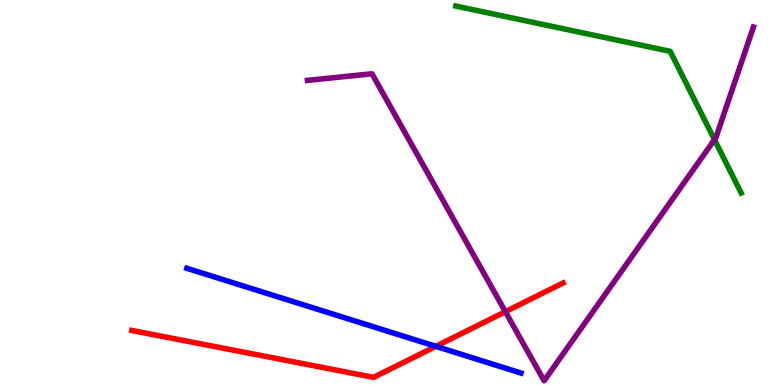[{'lines': ['blue', 'red'], 'intersections': [{'x': 5.62, 'y': 1.0}]}, {'lines': ['green', 'red'], 'intersections': []}, {'lines': ['purple', 'red'], 'intersections': [{'x': 6.52, 'y': 1.9}]}, {'lines': ['blue', 'green'], 'intersections': []}, {'lines': ['blue', 'purple'], 'intersections': []}, {'lines': ['green', 'purple'], 'intersections': [{'x': 9.22, 'y': 6.37}]}]